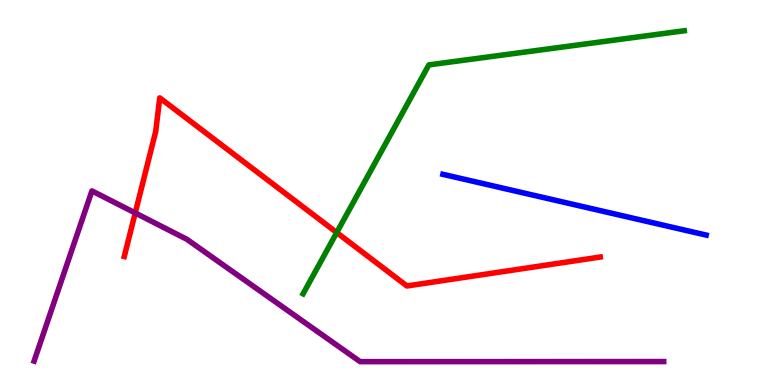[{'lines': ['blue', 'red'], 'intersections': []}, {'lines': ['green', 'red'], 'intersections': [{'x': 4.34, 'y': 3.96}]}, {'lines': ['purple', 'red'], 'intersections': [{'x': 1.74, 'y': 4.47}]}, {'lines': ['blue', 'green'], 'intersections': []}, {'lines': ['blue', 'purple'], 'intersections': []}, {'lines': ['green', 'purple'], 'intersections': []}]